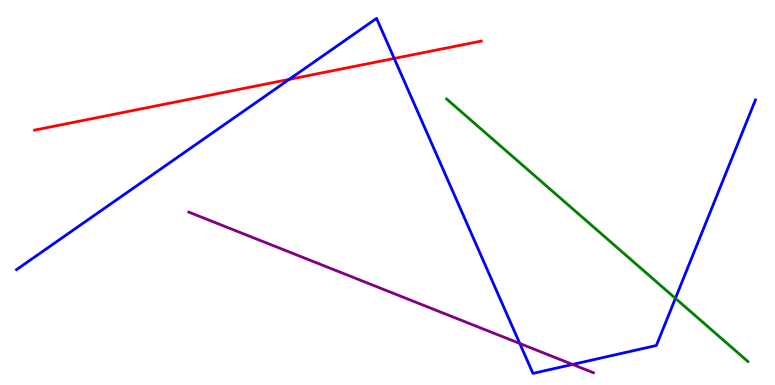[{'lines': ['blue', 'red'], 'intersections': [{'x': 3.73, 'y': 7.94}, {'x': 5.09, 'y': 8.48}]}, {'lines': ['green', 'red'], 'intersections': []}, {'lines': ['purple', 'red'], 'intersections': []}, {'lines': ['blue', 'green'], 'intersections': [{'x': 8.71, 'y': 2.25}]}, {'lines': ['blue', 'purple'], 'intersections': [{'x': 6.71, 'y': 1.08}, {'x': 7.39, 'y': 0.534}]}, {'lines': ['green', 'purple'], 'intersections': []}]